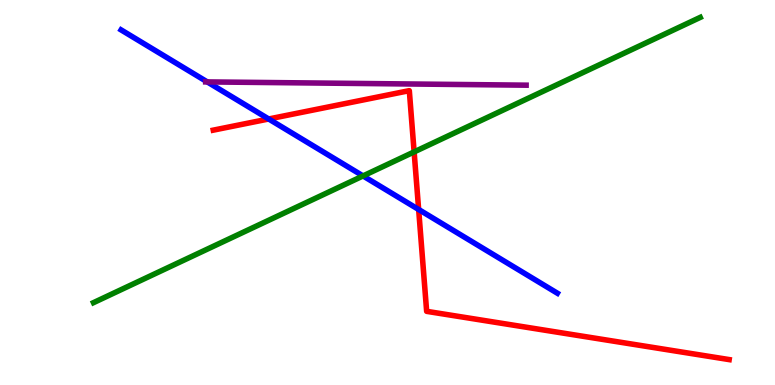[{'lines': ['blue', 'red'], 'intersections': [{'x': 3.47, 'y': 6.91}, {'x': 5.4, 'y': 4.56}]}, {'lines': ['green', 'red'], 'intersections': [{'x': 5.34, 'y': 6.05}]}, {'lines': ['purple', 'red'], 'intersections': []}, {'lines': ['blue', 'green'], 'intersections': [{'x': 4.68, 'y': 5.43}]}, {'lines': ['blue', 'purple'], 'intersections': [{'x': 2.67, 'y': 7.87}]}, {'lines': ['green', 'purple'], 'intersections': []}]